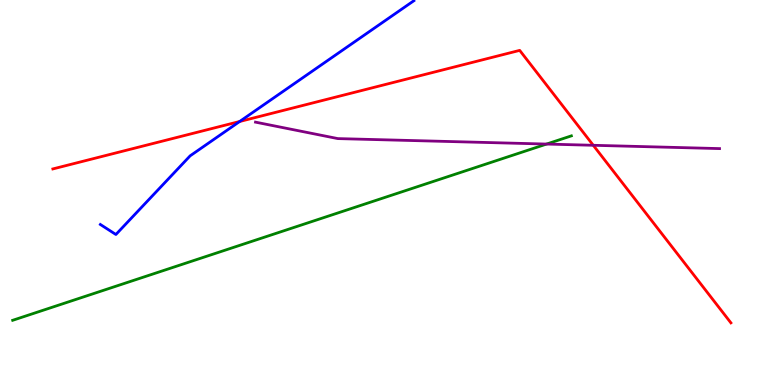[{'lines': ['blue', 'red'], 'intersections': [{'x': 3.09, 'y': 6.84}]}, {'lines': ['green', 'red'], 'intersections': []}, {'lines': ['purple', 'red'], 'intersections': [{'x': 7.66, 'y': 6.23}]}, {'lines': ['blue', 'green'], 'intersections': []}, {'lines': ['blue', 'purple'], 'intersections': []}, {'lines': ['green', 'purple'], 'intersections': [{'x': 7.05, 'y': 6.26}]}]